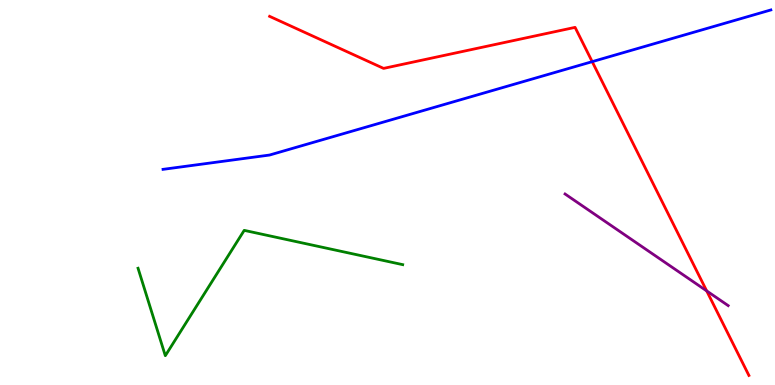[{'lines': ['blue', 'red'], 'intersections': [{'x': 7.64, 'y': 8.4}]}, {'lines': ['green', 'red'], 'intersections': []}, {'lines': ['purple', 'red'], 'intersections': [{'x': 9.12, 'y': 2.44}]}, {'lines': ['blue', 'green'], 'intersections': []}, {'lines': ['blue', 'purple'], 'intersections': []}, {'lines': ['green', 'purple'], 'intersections': []}]